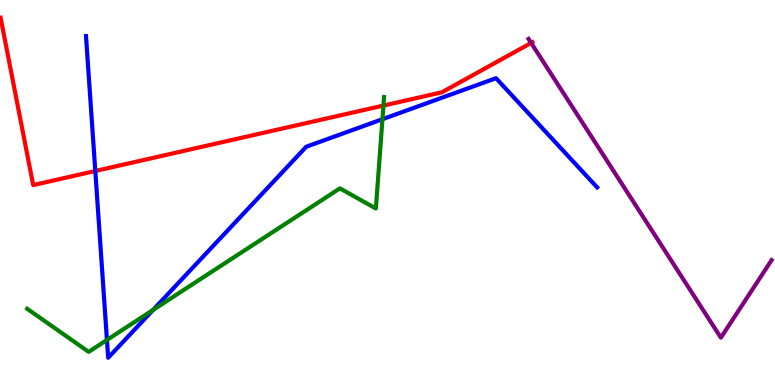[{'lines': ['blue', 'red'], 'intersections': [{'x': 1.23, 'y': 5.56}]}, {'lines': ['green', 'red'], 'intersections': [{'x': 4.95, 'y': 7.26}]}, {'lines': ['purple', 'red'], 'intersections': [{'x': 6.85, 'y': 8.88}]}, {'lines': ['blue', 'green'], 'intersections': [{'x': 1.38, 'y': 1.17}, {'x': 1.97, 'y': 1.95}, {'x': 4.93, 'y': 6.9}]}, {'lines': ['blue', 'purple'], 'intersections': []}, {'lines': ['green', 'purple'], 'intersections': []}]